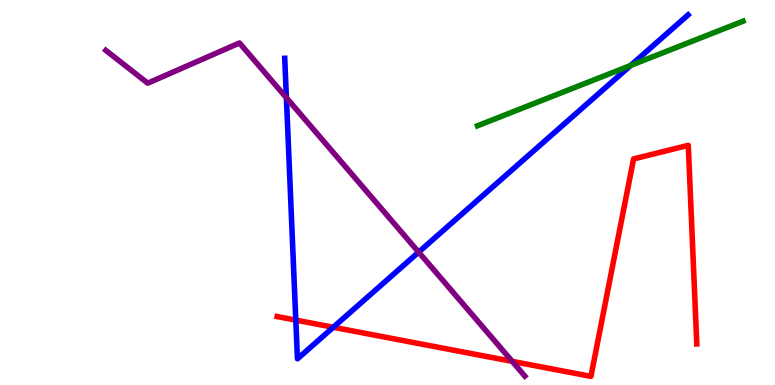[{'lines': ['blue', 'red'], 'intersections': [{'x': 3.82, 'y': 1.69}, {'x': 4.3, 'y': 1.5}]}, {'lines': ['green', 'red'], 'intersections': []}, {'lines': ['purple', 'red'], 'intersections': [{'x': 6.61, 'y': 0.614}]}, {'lines': ['blue', 'green'], 'intersections': [{'x': 8.14, 'y': 8.3}]}, {'lines': ['blue', 'purple'], 'intersections': [{'x': 3.7, 'y': 7.46}, {'x': 5.4, 'y': 3.45}]}, {'lines': ['green', 'purple'], 'intersections': []}]